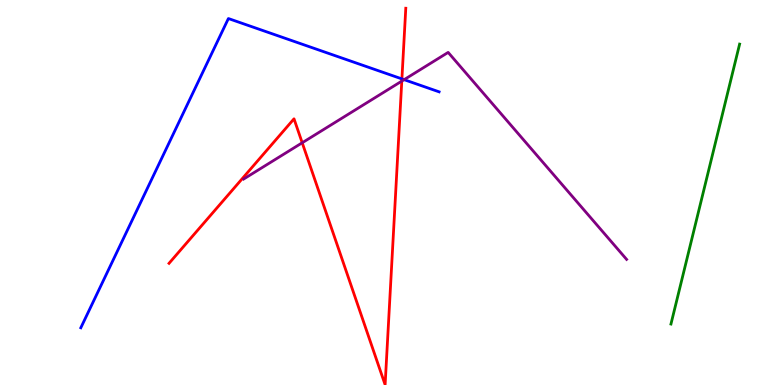[{'lines': ['blue', 'red'], 'intersections': [{'x': 5.19, 'y': 7.95}]}, {'lines': ['green', 'red'], 'intersections': []}, {'lines': ['purple', 'red'], 'intersections': [{'x': 3.9, 'y': 6.29}, {'x': 5.18, 'y': 7.89}]}, {'lines': ['blue', 'green'], 'intersections': []}, {'lines': ['blue', 'purple'], 'intersections': [{'x': 5.21, 'y': 7.93}]}, {'lines': ['green', 'purple'], 'intersections': []}]